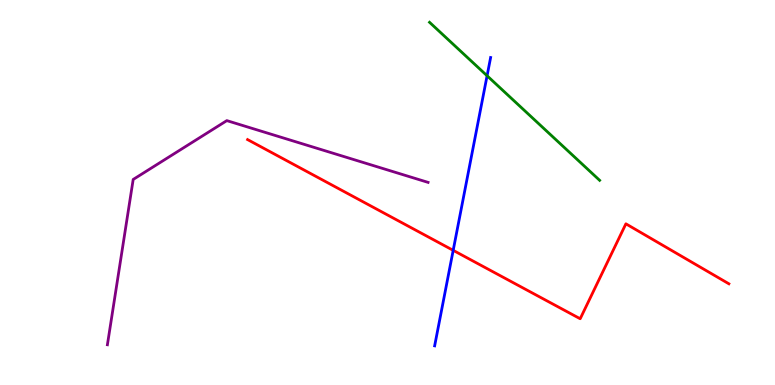[{'lines': ['blue', 'red'], 'intersections': [{'x': 5.85, 'y': 3.5}]}, {'lines': ['green', 'red'], 'intersections': []}, {'lines': ['purple', 'red'], 'intersections': []}, {'lines': ['blue', 'green'], 'intersections': [{'x': 6.28, 'y': 8.03}]}, {'lines': ['blue', 'purple'], 'intersections': []}, {'lines': ['green', 'purple'], 'intersections': []}]